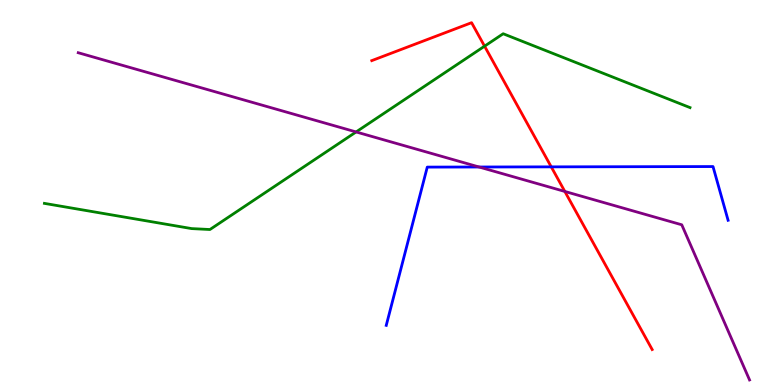[{'lines': ['blue', 'red'], 'intersections': [{'x': 7.11, 'y': 5.67}]}, {'lines': ['green', 'red'], 'intersections': [{'x': 6.25, 'y': 8.8}]}, {'lines': ['purple', 'red'], 'intersections': [{'x': 7.29, 'y': 5.03}]}, {'lines': ['blue', 'green'], 'intersections': []}, {'lines': ['blue', 'purple'], 'intersections': [{'x': 6.18, 'y': 5.66}]}, {'lines': ['green', 'purple'], 'intersections': [{'x': 4.59, 'y': 6.57}]}]